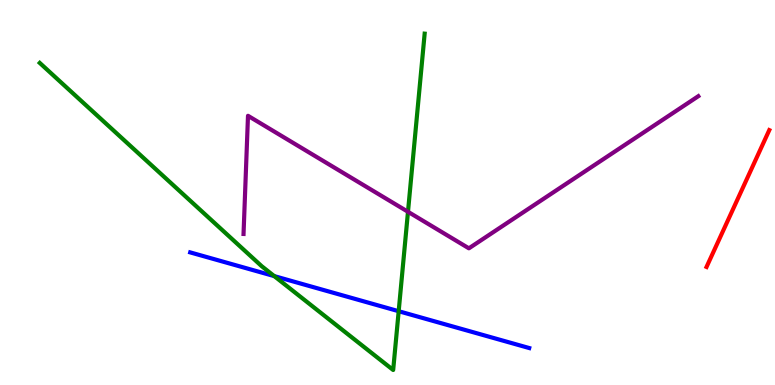[{'lines': ['blue', 'red'], 'intersections': []}, {'lines': ['green', 'red'], 'intersections': []}, {'lines': ['purple', 'red'], 'intersections': []}, {'lines': ['blue', 'green'], 'intersections': [{'x': 3.54, 'y': 2.83}, {'x': 5.14, 'y': 1.92}]}, {'lines': ['blue', 'purple'], 'intersections': []}, {'lines': ['green', 'purple'], 'intersections': [{'x': 5.26, 'y': 4.5}]}]